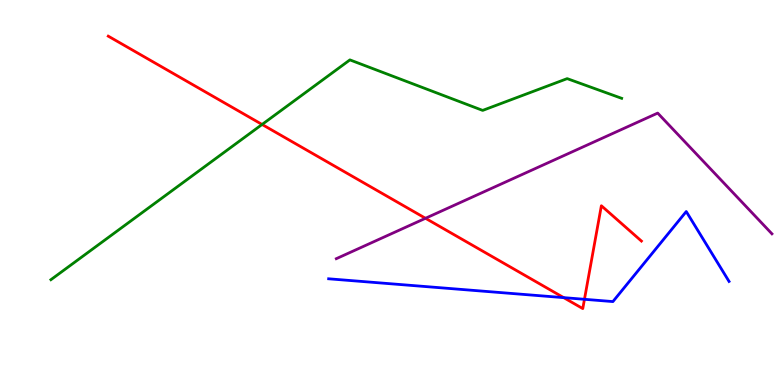[{'lines': ['blue', 'red'], 'intersections': [{'x': 7.27, 'y': 2.27}, {'x': 7.54, 'y': 2.23}]}, {'lines': ['green', 'red'], 'intersections': [{'x': 3.38, 'y': 6.77}]}, {'lines': ['purple', 'red'], 'intersections': [{'x': 5.49, 'y': 4.33}]}, {'lines': ['blue', 'green'], 'intersections': []}, {'lines': ['blue', 'purple'], 'intersections': []}, {'lines': ['green', 'purple'], 'intersections': []}]